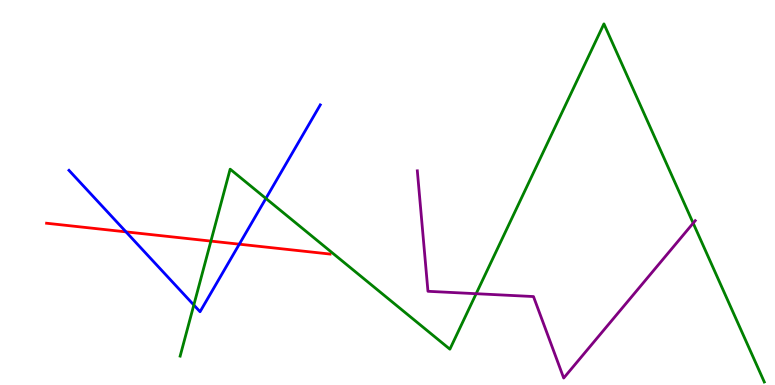[{'lines': ['blue', 'red'], 'intersections': [{'x': 1.63, 'y': 3.98}, {'x': 3.09, 'y': 3.66}]}, {'lines': ['green', 'red'], 'intersections': [{'x': 2.72, 'y': 3.74}]}, {'lines': ['purple', 'red'], 'intersections': []}, {'lines': ['blue', 'green'], 'intersections': [{'x': 2.5, 'y': 2.08}, {'x': 3.43, 'y': 4.85}]}, {'lines': ['blue', 'purple'], 'intersections': []}, {'lines': ['green', 'purple'], 'intersections': [{'x': 6.14, 'y': 2.37}, {'x': 8.94, 'y': 4.2}]}]